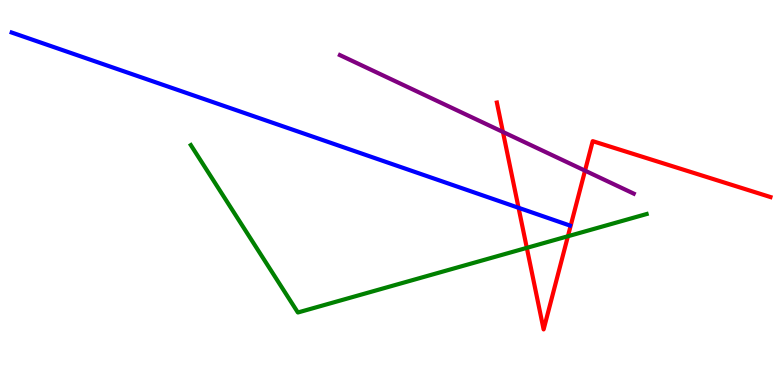[{'lines': ['blue', 'red'], 'intersections': [{'x': 6.69, 'y': 4.6}]}, {'lines': ['green', 'red'], 'intersections': [{'x': 6.8, 'y': 3.56}, {'x': 7.33, 'y': 3.86}]}, {'lines': ['purple', 'red'], 'intersections': [{'x': 6.49, 'y': 6.57}, {'x': 7.55, 'y': 5.57}]}, {'lines': ['blue', 'green'], 'intersections': []}, {'lines': ['blue', 'purple'], 'intersections': []}, {'lines': ['green', 'purple'], 'intersections': []}]